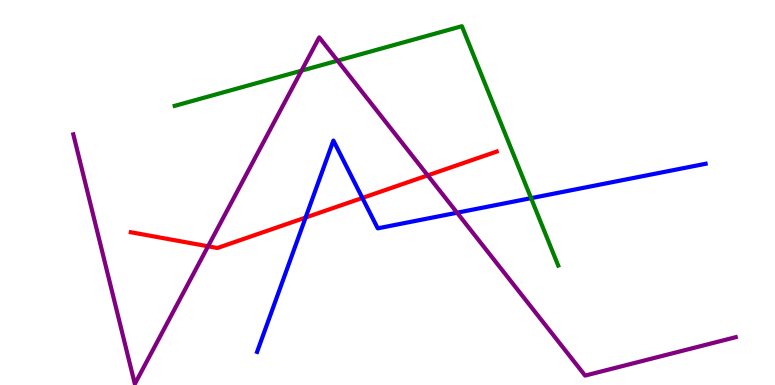[{'lines': ['blue', 'red'], 'intersections': [{'x': 3.94, 'y': 4.35}, {'x': 4.68, 'y': 4.86}]}, {'lines': ['green', 'red'], 'intersections': []}, {'lines': ['purple', 'red'], 'intersections': [{'x': 2.68, 'y': 3.6}, {'x': 5.52, 'y': 5.44}]}, {'lines': ['blue', 'green'], 'intersections': [{'x': 6.85, 'y': 4.85}]}, {'lines': ['blue', 'purple'], 'intersections': [{'x': 5.9, 'y': 4.47}]}, {'lines': ['green', 'purple'], 'intersections': [{'x': 3.89, 'y': 8.16}, {'x': 4.36, 'y': 8.42}]}]